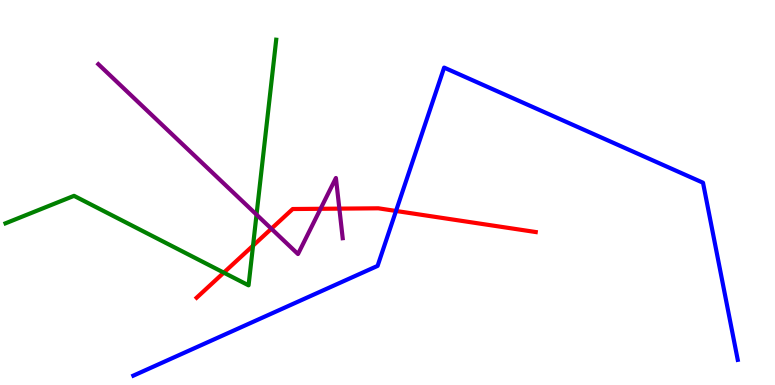[{'lines': ['blue', 'red'], 'intersections': [{'x': 5.11, 'y': 4.52}]}, {'lines': ['green', 'red'], 'intersections': [{'x': 2.89, 'y': 2.92}, {'x': 3.27, 'y': 3.62}]}, {'lines': ['purple', 'red'], 'intersections': [{'x': 3.5, 'y': 4.06}, {'x': 4.14, 'y': 4.58}, {'x': 4.38, 'y': 4.58}]}, {'lines': ['blue', 'green'], 'intersections': []}, {'lines': ['blue', 'purple'], 'intersections': []}, {'lines': ['green', 'purple'], 'intersections': [{'x': 3.31, 'y': 4.43}]}]